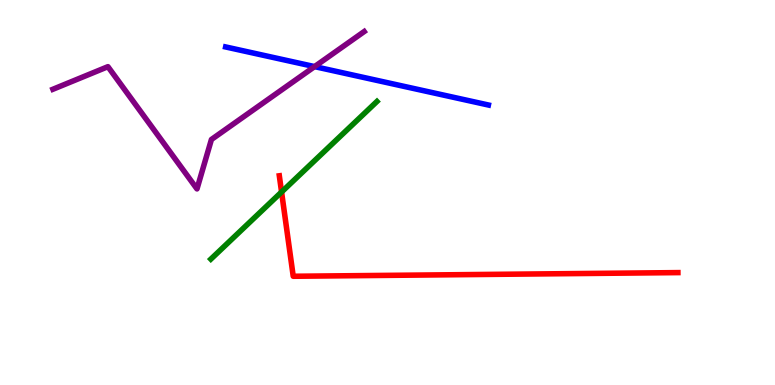[{'lines': ['blue', 'red'], 'intersections': []}, {'lines': ['green', 'red'], 'intersections': [{'x': 3.63, 'y': 5.01}]}, {'lines': ['purple', 'red'], 'intersections': []}, {'lines': ['blue', 'green'], 'intersections': []}, {'lines': ['blue', 'purple'], 'intersections': [{'x': 4.06, 'y': 8.27}]}, {'lines': ['green', 'purple'], 'intersections': []}]